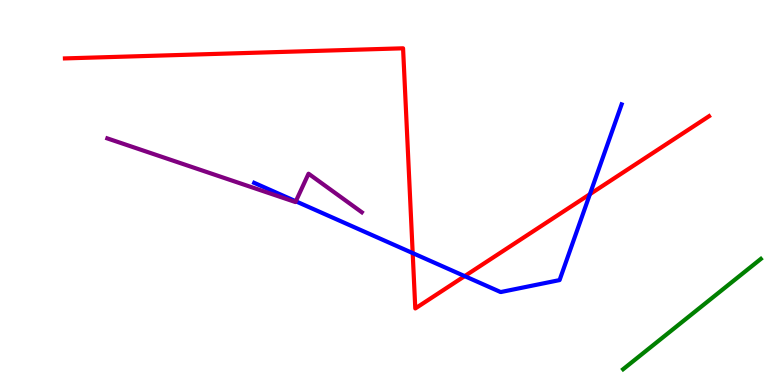[{'lines': ['blue', 'red'], 'intersections': [{'x': 5.32, 'y': 3.43}, {'x': 6.0, 'y': 2.83}, {'x': 7.61, 'y': 4.96}]}, {'lines': ['green', 'red'], 'intersections': []}, {'lines': ['purple', 'red'], 'intersections': []}, {'lines': ['blue', 'green'], 'intersections': []}, {'lines': ['blue', 'purple'], 'intersections': [{'x': 3.82, 'y': 4.77}]}, {'lines': ['green', 'purple'], 'intersections': []}]